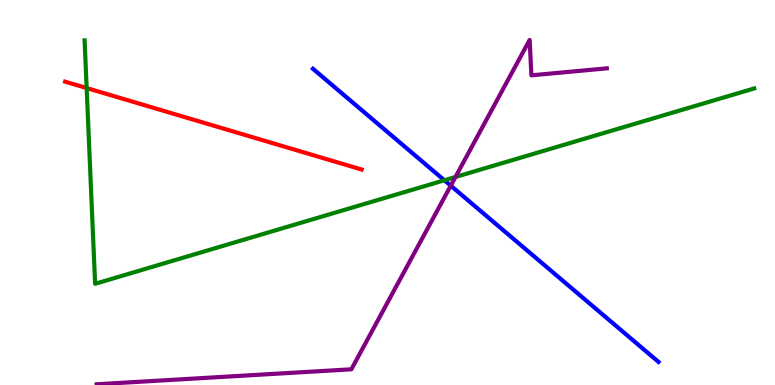[{'lines': ['blue', 'red'], 'intersections': []}, {'lines': ['green', 'red'], 'intersections': [{'x': 1.12, 'y': 7.71}]}, {'lines': ['purple', 'red'], 'intersections': []}, {'lines': ['blue', 'green'], 'intersections': [{'x': 5.73, 'y': 5.32}]}, {'lines': ['blue', 'purple'], 'intersections': [{'x': 5.82, 'y': 5.18}]}, {'lines': ['green', 'purple'], 'intersections': [{'x': 5.88, 'y': 5.4}]}]